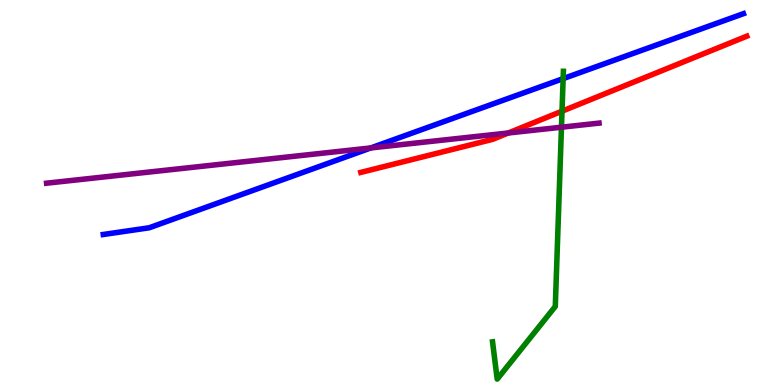[{'lines': ['blue', 'red'], 'intersections': []}, {'lines': ['green', 'red'], 'intersections': [{'x': 7.25, 'y': 7.11}]}, {'lines': ['purple', 'red'], 'intersections': [{'x': 6.56, 'y': 6.55}]}, {'lines': ['blue', 'green'], 'intersections': [{'x': 7.27, 'y': 7.96}]}, {'lines': ['blue', 'purple'], 'intersections': [{'x': 4.78, 'y': 6.16}]}, {'lines': ['green', 'purple'], 'intersections': [{'x': 7.24, 'y': 6.7}]}]